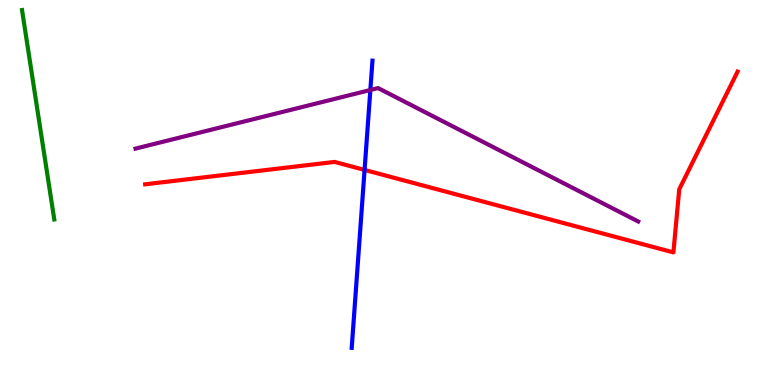[{'lines': ['blue', 'red'], 'intersections': [{'x': 4.7, 'y': 5.59}]}, {'lines': ['green', 'red'], 'intersections': []}, {'lines': ['purple', 'red'], 'intersections': []}, {'lines': ['blue', 'green'], 'intersections': []}, {'lines': ['blue', 'purple'], 'intersections': [{'x': 4.78, 'y': 7.66}]}, {'lines': ['green', 'purple'], 'intersections': []}]